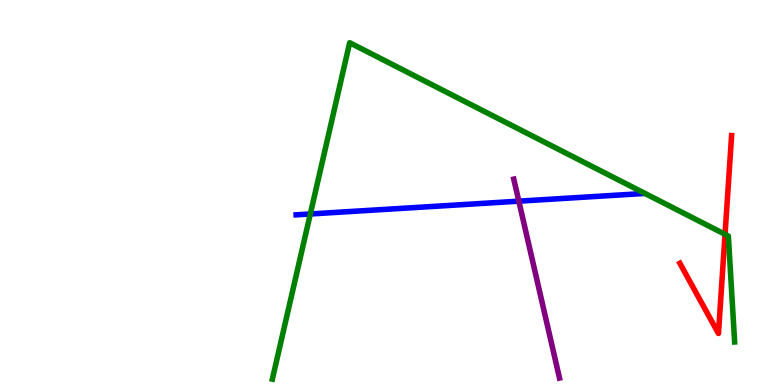[{'lines': ['blue', 'red'], 'intersections': []}, {'lines': ['green', 'red'], 'intersections': [{'x': 9.36, 'y': 3.91}]}, {'lines': ['purple', 'red'], 'intersections': []}, {'lines': ['blue', 'green'], 'intersections': [{'x': 4.0, 'y': 4.44}]}, {'lines': ['blue', 'purple'], 'intersections': [{'x': 6.69, 'y': 4.77}]}, {'lines': ['green', 'purple'], 'intersections': []}]